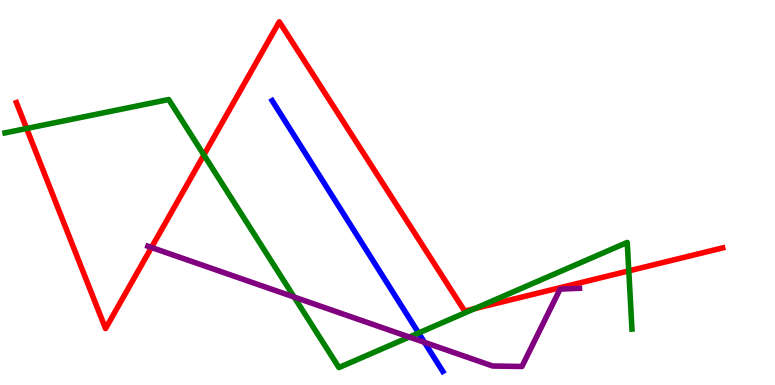[{'lines': ['blue', 'red'], 'intersections': []}, {'lines': ['green', 'red'], 'intersections': [{'x': 0.344, 'y': 6.66}, {'x': 2.63, 'y': 5.98}, {'x': 6.13, 'y': 1.98}, {'x': 8.11, 'y': 2.96}]}, {'lines': ['purple', 'red'], 'intersections': [{'x': 1.95, 'y': 3.57}]}, {'lines': ['blue', 'green'], 'intersections': [{'x': 5.4, 'y': 1.35}]}, {'lines': ['blue', 'purple'], 'intersections': [{'x': 5.48, 'y': 1.11}]}, {'lines': ['green', 'purple'], 'intersections': [{'x': 3.8, 'y': 2.28}, {'x': 5.28, 'y': 1.25}]}]